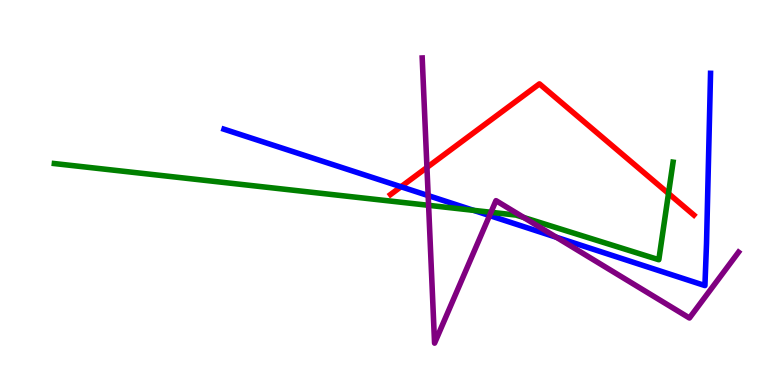[{'lines': ['blue', 'red'], 'intersections': [{'x': 5.17, 'y': 5.15}]}, {'lines': ['green', 'red'], 'intersections': [{'x': 8.63, 'y': 4.97}]}, {'lines': ['purple', 'red'], 'intersections': [{'x': 5.51, 'y': 5.65}]}, {'lines': ['blue', 'green'], 'intersections': [{'x': 6.11, 'y': 4.54}]}, {'lines': ['blue', 'purple'], 'intersections': [{'x': 5.52, 'y': 4.92}, {'x': 6.32, 'y': 4.4}, {'x': 7.18, 'y': 3.84}]}, {'lines': ['green', 'purple'], 'intersections': [{'x': 5.53, 'y': 4.67}, {'x': 6.33, 'y': 4.49}, {'x': 6.76, 'y': 4.35}]}]